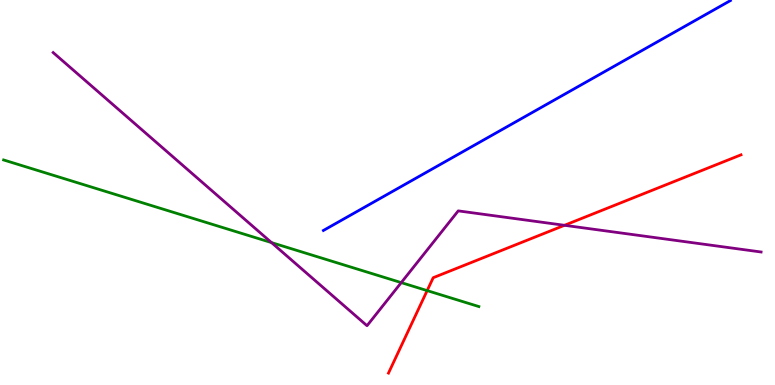[{'lines': ['blue', 'red'], 'intersections': []}, {'lines': ['green', 'red'], 'intersections': [{'x': 5.51, 'y': 2.45}]}, {'lines': ['purple', 'red'], 'intersections': [{'x': 7.28, 'y': 4.15}]}, {'lines': ['blue', 'green'], 'intersections': []}, {'lines': ['blue', 'purple'], 'intersections': []}, {'lines': ['green', 'purple'], 'intersections': [{'x': 3.5, 'y': 3.7}, {'x': 5.18, 'y': 2.66}]}]